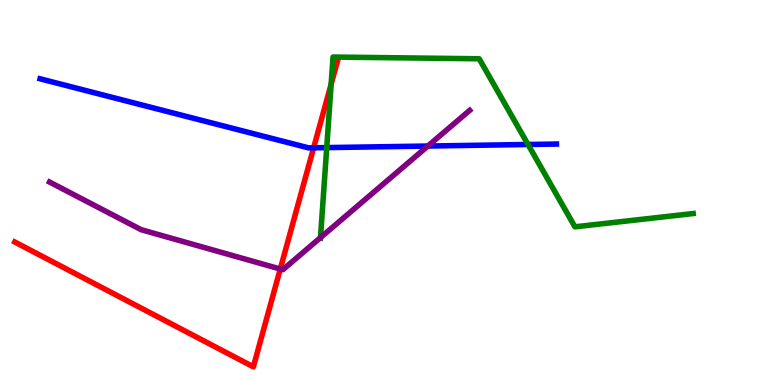[{'lines': ['blue', 'red'], 'intersections': [{'x': 4.05, 'y': 6.16}]}, {'lines': ['green', 'red'], 'intersections': [{'x': 4.27, 'y': 7.81}]}, {'lines': ['purple', 'red'], 'intersections': [{'x': 3.62, 'y': 3.01}]}, {'lines': ['blue', 'green'], 'intersections': [{'x': 4.22, 'y': 6.17}, {'x': 6.81, 'y': 6.25}]}, {'lines': ['blue', 'purple'], 'intersections': [{'x': 5.52, 'y': 6.21}]}, {'lines': ['green', 'purple'], 'intersections': [{'x': 4.14, 'y': 3.83}]}]